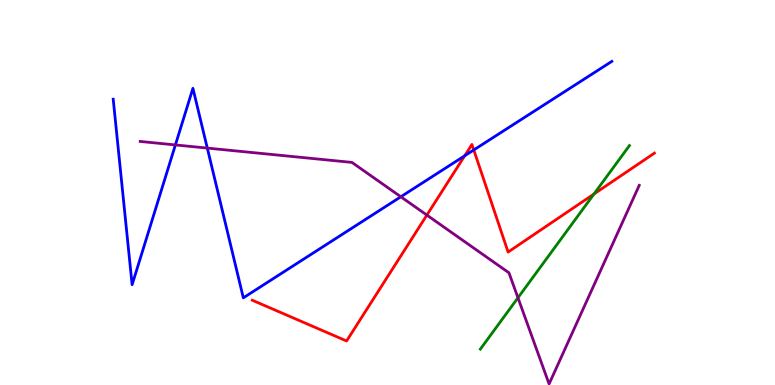[{'lines': ['blue', 'red'], 'intersections': [{'x': 6.0, 'y': 5.95}, {'x': 6.11, 'y': 6.11}]}, {'lines': ['green', 'red'], 'intersections': [{'x': 7.66, 'y': 4.96}]}, {'lines': ['purple', 'red'], 'intersections': [{'x': 5.51, 'y': 4.41}]}, {'lines': ['blue', 'green'], 'intersections': []}, {'lines': ['blue', 'purple'], 'intersections': [{'x': 2.26, 'y': 6.24}, {'x': 2.67, 'y': 6.15}, {'x': 5.17, 'y': 4.89}]}, {'lines': ['green', 'purple'], 'intersections': [{'x': 6.68, 'y': 2.27}]}]